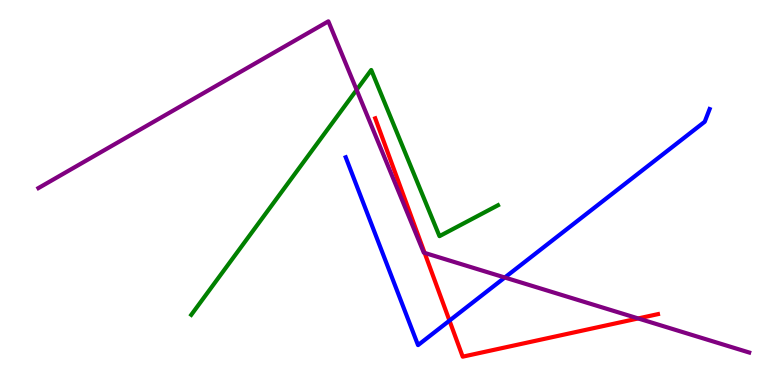[{'lines': ['blue', 'red'], 'intersections': [{'x': 5.8, 'y': 1.67}]}, {'lines': ['green', 'red'], 'intersections': []}, {'lines': ['purple', 'red'], 'intersections': [{'x': 5.48, 'y': 3.43}, {'x': 8.23, 'y': 1.73}]}, {'lines': ['blue', 'green'], 'intersections': []}, {'lines': ['blue', 'purple'], 'intersections': [{'x': 6.51, 'y': 2.79}]}, {'lines': ['green', 'purple'], 'intersections': [{'x': 4.6, 'y': 7.67}]}]